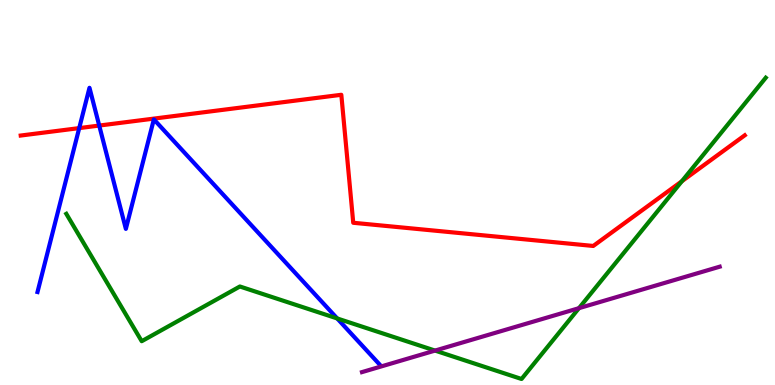[{'lines': ['blue', 'red'], 'intersections': [{'x': 1.02, 'y': 6.67}, {'x': 1.28, 'y': 6.74}]}, {'lines': ['green', 'red'], 'intersections': [{'x': 8.8, 'y': 5.29}]}, {'lines': ['purple', 'red'], 'intersections': []}, {'lines': ['blue', 'green'], 'intersections': [{'x': 4.35, 'y': 1.73}]}, {'lines': ['blue', 'purple'], 'intersections': []}, {'lines': ['green', 'purple'], 'intersections': [{'x': 5.61, 'y': 0.894}, {'x': 7.47, 'y': 2.0}]}]